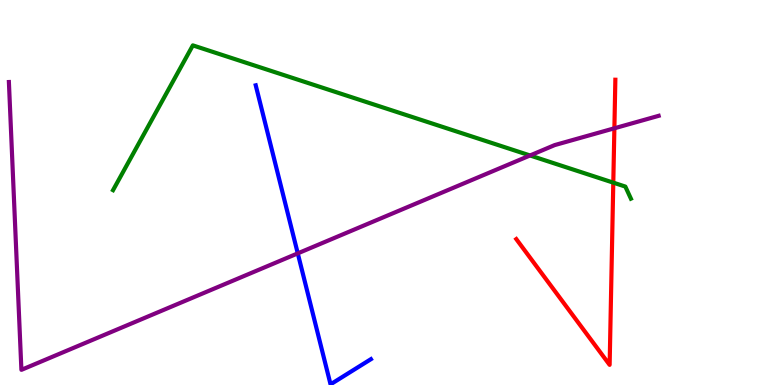[{'lines': ['blue', 'red'], 'intersections': []}, {'lines': ['green', 'red'], 'intersections': [{'x': 7.91, 'y': 5.26}]}, {'lines': ['purple', 'red'], 'intersections': [{'x': 7.93, 'y': 6.67}]}, {'lines': ['blue', 'green'], 'intersections': []}, {'lines': ['blue', 'purple'], 'intersections': [{'x': 3.84, 'y': 3.42}]}, {'lines': ['green', 'purple'], 'intersections': [{'x': 6.84, 'y': 5.96}]}]